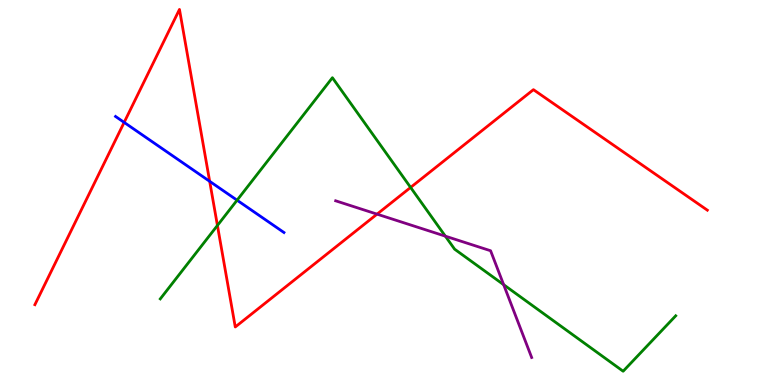[{'lines': ['blue', 'red'], 'intersections': [{'x': 1.6, 'y': 6.82}, {'x': 2.71, 'y': 5.29}]}, {'lines': ['green', 'red'], 'intersections': [{'x': 2.81, 'y': 4.14}, {'x': 5.3, 'y': 5.13}]}, {'lines': ['purple', 'red'], 'intersections': [{'x': 4.87, 'y': 4.44}]}, {'lines': ['blue', 'green'], 'intersections': [{'x': 3.06, 'y': 4.8}]}, {'lines': ['blue', 'purple'], 'intersections': []}, {'lines': ['green', 'purple'], 'intersections': [{'x': 5.75, 'y': 3.87}, {'x': 6.5, 'y': 2.61}]}]